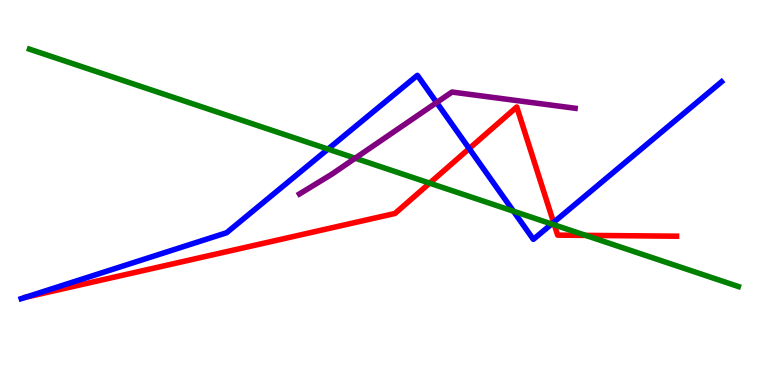[{'lines': ['blue', 'red'], 'intersections': [{'x': 0.331, 'y': 2.28}, {'x': 6.05, 'y': 6.14}, {'x': 7.14, 'y': 4.22}]}, {'lines': ['green', 'red'], 'intersections': [{'x': 5.54, 'y': 5.24}, {'x': 7.15, 'y': 4.16}, {'x': 7.56, 'y': 3.89}]}, {'lines': ['purple', 'red'], 'intersections': []}, {'lines': ['blue', 'green'], 'intersections': [{'x': 4.23, 'y': 6.13}, {'x': 6.63, 'y': 4.51}, {'x': 7.12, 'y': 4.18}]}, {'lines': ['blue', 'purple'], 'intersections': [{'x': 5.63, 'y': 7.34}]}, {'lines': ['green', 'purple'], 'intersections': [{'x': 4.58, 'y': 5.89}]}]